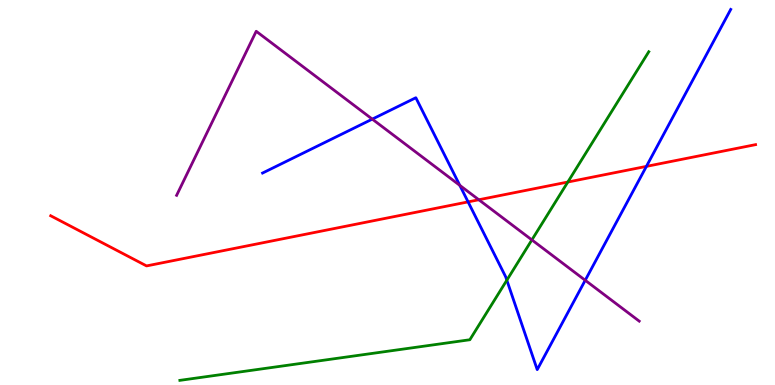[{'lines': ['blue', 'red'], 'intersections': [{'x': 6.04, 'y': 4.76}, {'x': 8.34, 'y': 5.68}]}, {'lines': ['green', 'red'], 'intersections': [{'x': 7.33, 'y': 5.27}]}, {'lines': ['purple', 'red'], 'intersections': [{'x': 6.18, 'y': 4.81}]}, {'lines': ['blue', 'green'], 'intersections': [{'x': 6.54, 'y': 2.72}]}, {'lines': ['blue', 'purple'], 'intersections': [{'x': 4.8, 'y': 6.91}, {'x': 5.93, 'y': 5.19}, {'x': 7.55, 'y': 2.72}]}, {'lines': ['green', 'purple'], 'intersections': [{'x': 6.86, 'y': 3.77}]}]